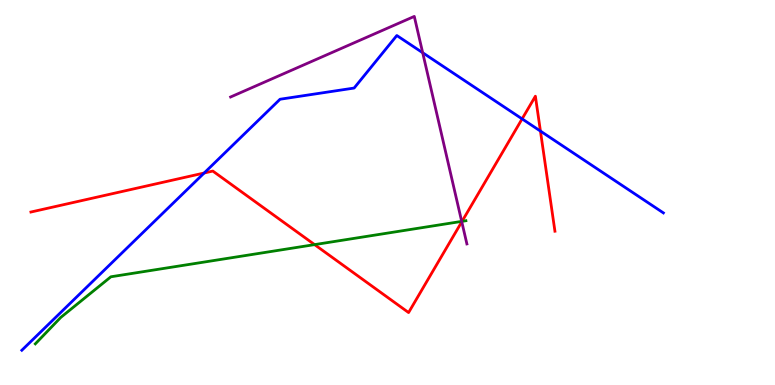[{'lines': ['blue', 'red'], 'intersections': [{'x': 2.63, 'y': 5.51}, {'x': 6.74, 'y': 6.91}, {'x': 6.97, 'y': 6.6}]}, {'lines': ['green', 'red'], 'intersections': [{'x': 4.06, 'y': 3.65}, {'x': 5.96, 'y': 4.25}]}, {'lines': ['purple', 'red'], 'intersections': [{'x': 5.96, 'y': 4.24}]}, {'lines': ['blue', 'green'], 'intersections': []}, {'lines': ['blue', 'purple'], 'intersections': [{'x': 5.45, 'y': 8.63}]}, {'lines': ['green', 'purple'], 'intersections': [{'x': 5.96, 'y': 4.25}]}]